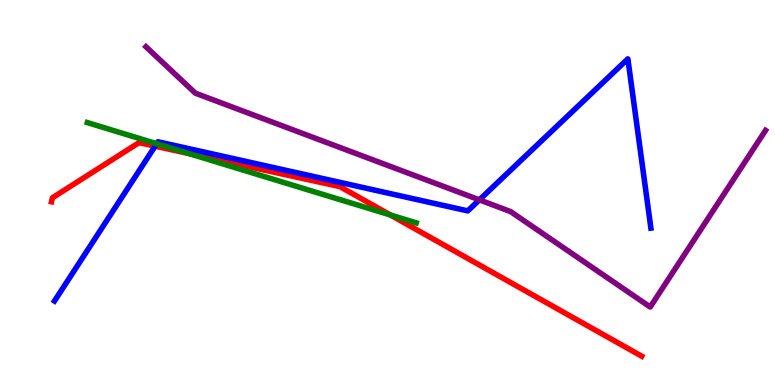[{'lines': ['blue', 'red'], 'intersections': [{'x': 2.0, 'y': 6.2}]}, {'lines': ['green', 'red'], 'intersections': [{'x': 2.44, 'y': 6.01}, {'x': 5.04, 'y': 4.42}]}, {'lines': ['purple', 'red'], 'intersections': []}, {'lines': ['blue', 'green'], 'intersections': [{'x': 2.02, 'y': 6.27}]}, {'lines': ['blue', 'purple'], 'intersections': [{'x': 6.19, 'y': 4.81}]}, {'lines': ['green', 'purple'], 'intersections': []}]